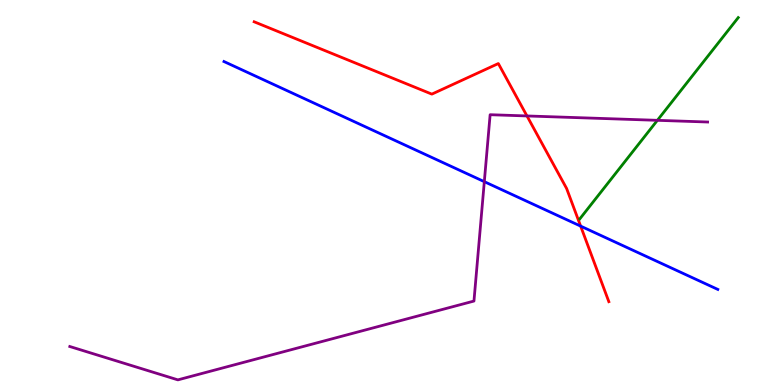[{'lines': ['blue', 'red'], 'intersections': [{'x': 7.49, 'y': 4.13}]}, {'lines': ['green', 'red'], 'intersections': []}, {'lines': ['purple', 'red'], 'intersections': [{'x': 6.8, 'y': 6.99}]}, {'lines': ['blue', 'green'], 'intersections': []}, {'lines': ['blue', 'purple'], 'intersections': [{'x': 6.25, 'y': 5.28}]}, {'lines': ['green', 'purple'], 'intersections': [{'x': 8.48, 'y': 6.87}]}]